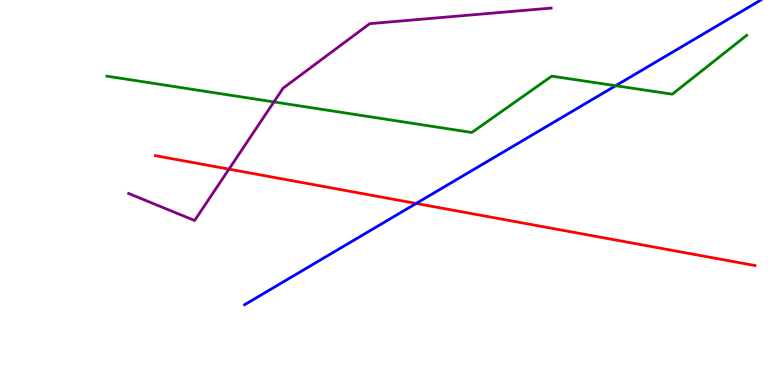[{'lines': ['blue', 'red'], 'intersections': [{'x': 5.37, 'y': 4.72}]}, {'lines': ['green', 'red'], 'intersections': []}, {'lines': ['purple', 'red'], 'intersections': [{'x': 2.95, 'y': 5.61}]}, {'lines': ['blue', 'green'], 'intersections': [{'x': 7.94, 'y': 7.77}]}, {'lines': ['blue', 'purple'], 'intersections': []}, {'lines': ['green', 'purple'], 'intersections': [{'x': 3.53, 'y': 7.35}]}]